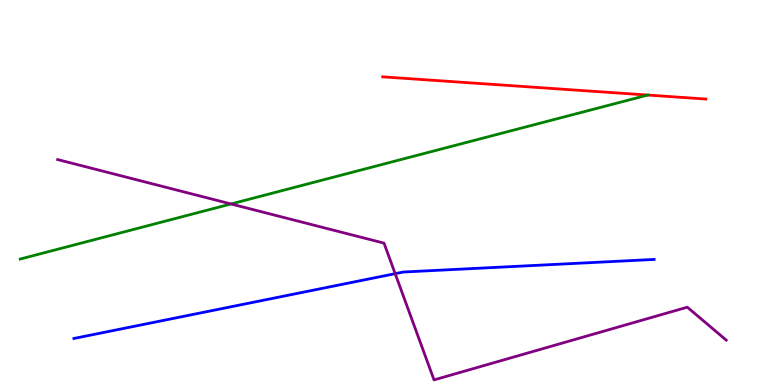[{'lines': ['blue', 'red'], 'intersections': []}, {'lines': ['green', 'red'], 'intersections': []}, {'lines': ['purple', 'red'], 'intersections': []}, {'lines': ['blue', 'green'], 'intersections': []}, {'lines': ['blue', 'purple'], 'intersections': [{'x': 5.1, 'y': 2.89}]}, {'lines': ['green', 'purple'], 'intersections': [{'x': 2.98, 'y': 4.7}]}]